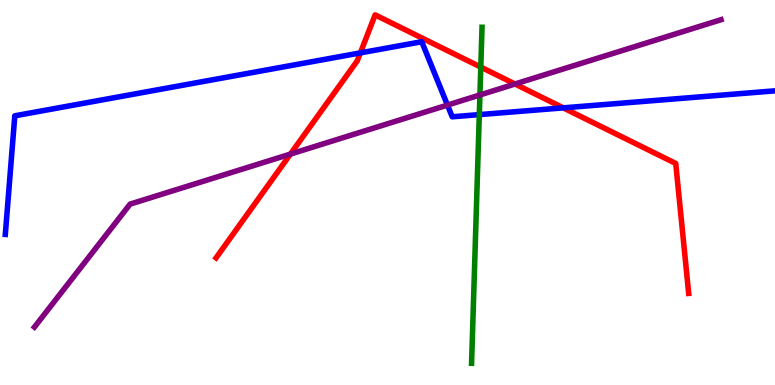[{'lines': ['blue', 'red'], 'intersections': [{'x': 4.65, 'y': 8.63}, {'x': 7.27, 'y': 7.2}]}, {'lines': ['green', 'red'], 'intersections': [{'x': 6.2, 'y': 8.26}]}, {'lines': ['purple', 'red'], 'intersections': [{'x': 3.75, 'y': 6.0}, {'x': 6.65, 'y': 7.82}]}, {'lines': ['blue', 'green'], 'intersections': [{'x': 6.18, 'y': 7.02}]}, {'lines': ['blue', 'purple'], 'intersections': [{'x': 5.77, 'y': 7.27}]}, {'lines': ['green', 'purple'], 'intersections': [{'x': 6.19, 'y': 7.53}]}]